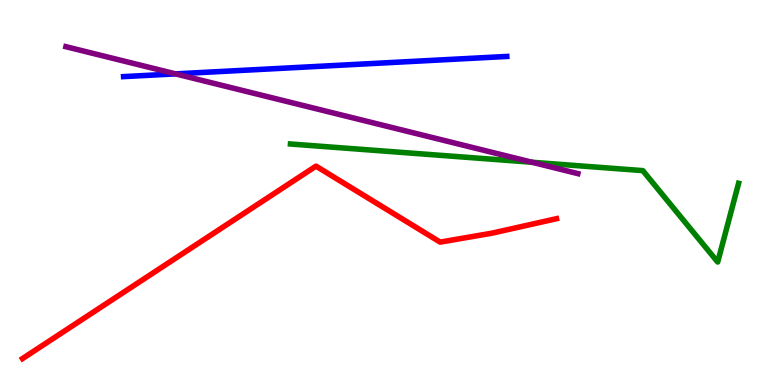[{'lines': ['blue', 'red'], 'intersections': []}, {'lines': ['green', 'red'], 'intersections': []}, {'lines': ['purple', 'red'], 'intersections': []}, {'lines': ['blue', 'green'], 'intersections': []}, {'lines': ['blue', 'purple'], 'intersections': [{'x': 2.27, 'y': 8.08}]}, {'lines': ['green', 'purple'], 'intersections': [{'x': 6.87, 'y': 5.79}]}]